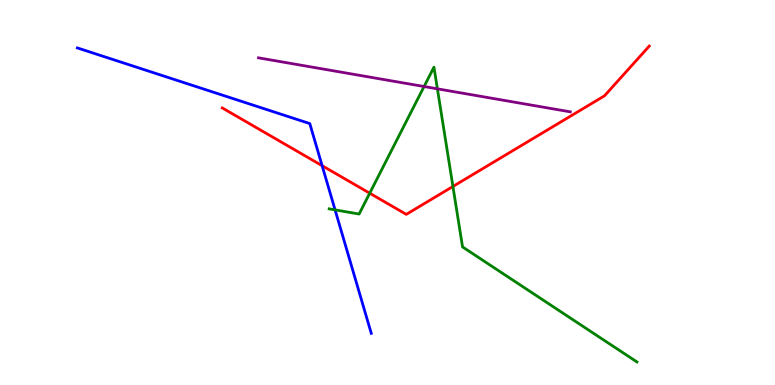[{'lines': ['blue', 'red'], 'intersections': [{'x': 4.16, 'y': 5.7}]}, {'lines': ['green', 'red'], 'intersections': [{'x': 4.77, 'y': 4.98}, {'x': 5.84, 'y': 5.16}]}, {'lines': ['purple', 'red'], 'intersections': []}, {'lines': ['blue', 'green'], 'intersections': [{'x': 4.32, 'y': 4.55}]}, {'lines': ['blue', 'purple'], 'intersections': []}, {'lines': ['green', 'purple'], 'intersections': [{'x': 5.47, 'y': 7.75}, {'x': 5.64, 'y': 7.69}]}]